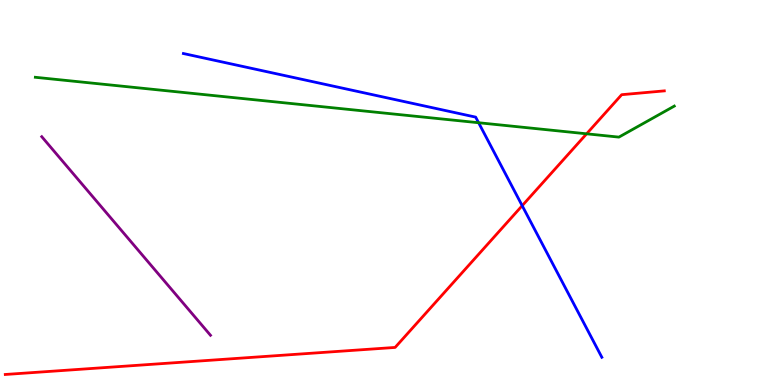[{'lines': ['blue', 'red'], 'intersections': [{'x': 6.74, 'y': 4.66}]}, {'lines': ['green', 'red'], 'intersections': [{'x': 7.57, 'y': 6.52}]}, {'lines': ['purple', 'red'], 'intersections': []}, {'lines': ['blue', 'green'], 'intersections': [{'x': 6.18, 'y': 6.81}]}, {'lines': ['blue', 'purple'], 'intersections': []}, {'lines': ['green', 'purple'], 'intersections': []}]